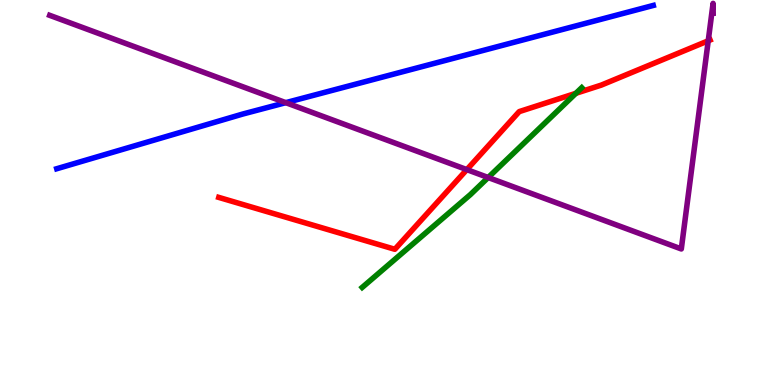[{'lines': ['blue', 'red'], 'intersections': []}, {'lines': ['green', 'red'], 'intersections': [{'x': 7.43, 'y': 7.58}]}, {'lines': ['purple', 'red'], 'intersections': [{'x': 6.02, 'y': 5.59}, {'x': 9.14, 'y': 8.94}]}, {'lines': ['blue', 'green'], 'intersections': []}, {'lines': ['blue', 'purple'], 'intersections': [{'x': 3.69, 'y': 7.33}]}, {'lines': ['green', 'purple'], 'intersections': [{'x': 6.3, 'y': 5.39}]}]